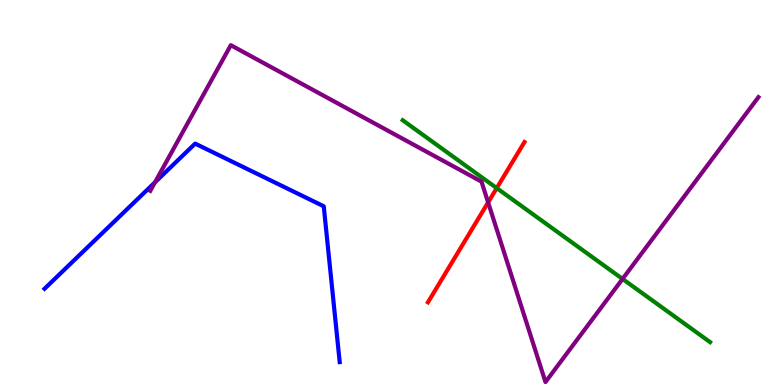[{'lines': ['blue', 'red'], 'intersections': []}, {'lines': ['green', 'red'], 'intersections': [{'x': 6.41, 'y': 5.11}]}, {'lines': ['purple', 'red'], 'intersections': [{'x': 6.3, 'y': 4.74}]}, {'lines': ['blue', 'green'], 'intersections': []}, {'lines': ['blue', 'purple'], 'intersections': [{'x': 2.0, 'y': 5.26}]}, {'lines': ['green', 'purple'], 'intersections': [{'x': 8.03, 'y': 2.75}]}]